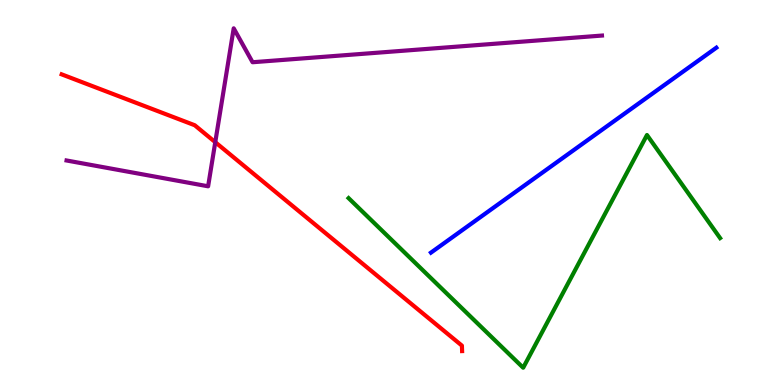[{'lines': ['blue', 'red'], 'intersections': []}, {'lines': ['green', 'red'], 'intersections': []}, {'lines': ['purple', 'red'], 'intersections': [{'x': 2.78, 'y': 6.31}]}, {'lines': ['blue', 'green'], 'intersections': []}, {'lines': ['blue', 'purple'], 'intersections': []}, {'lines': ['green', 'purple'], 'intersections': []}]